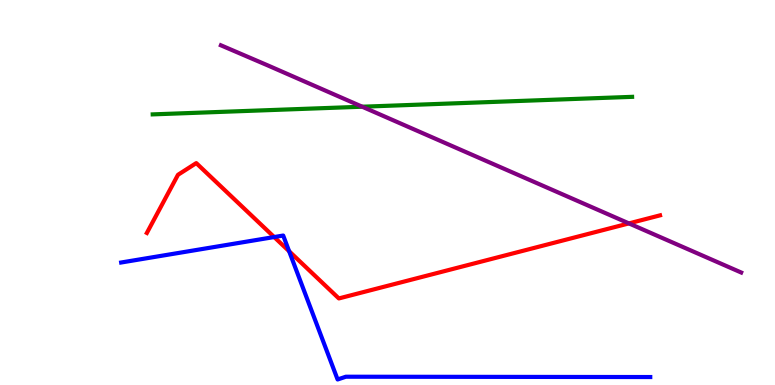[{'lines': ['blue', 'red'], 'intersections': [{'x': 3.54, 'y': 3.84}, {'x': 3.73, 'y': 3.47}]}, {'lines': ['green', 'red'], 'intersections': []}, {'lines': ['purple', 'red'], 'intersections': [{'x': 8.12, 'y': 4.2}]}, {'lines': ['blue', 'green'], 'intersections': []}, {'lines': ['blue', 'purple'], 'intersections': []}, {'lines': ['green', 'purple'], 'intersections': [{'x': 4.67, 'y': 7.23}]}]